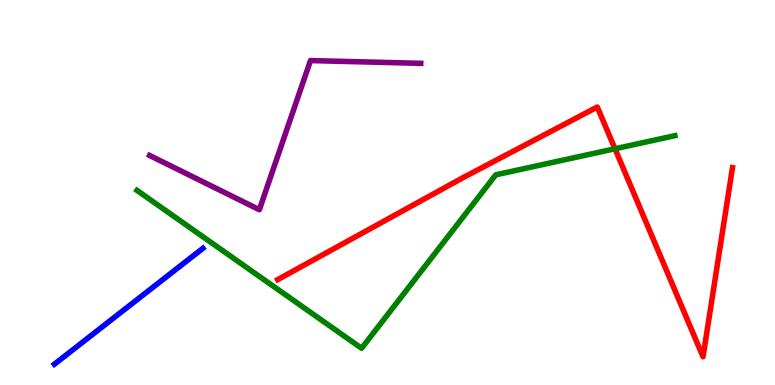[{'lines': ['blue', 'red'], 'intersections': []}, {'lines': ['green', 'red'], 'intersections': [{'x': 7.94, 'y': 6.14}]}, {'lines': ['purple', 'red'], 'intersections': []}, {'lines': ['blue', 'green'], 'intersections': []}, {'lines': ['blue', 'purple'], 'intersections': []}, {'lines': ['green', 'purple'], 'intersections': []}]